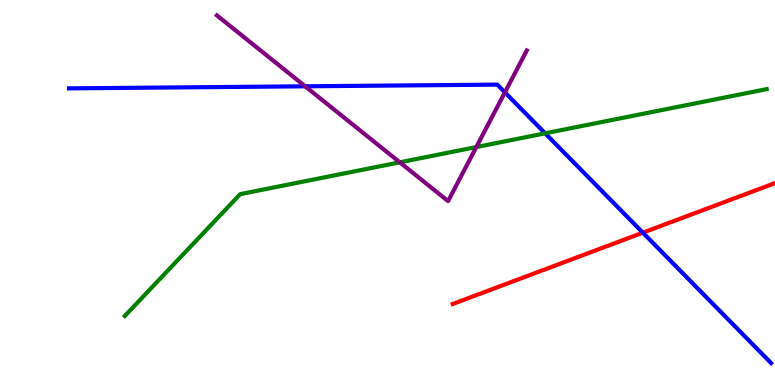[{'lines': ['blue', 'red'], 'intersections': [{'x': 8.29, 'y': 3.96}]}, {'lines': ['green', 'red'], 'intersections': []}, {'lines': ['purple', 'red'], 'intersections': []}, {'lines': ['blue', 'green'], 'intersections': [{'x': 7.03, 'y': 6.54}]}, {'lines': ['blue', 'purple'], 'intersections': [{'x': 3.94, 'y': 7.76}, {'x': 6.51, 'y': 7.6}]}, {'lines': ['green', 'purple'], 'intersections': [{'x': 5.16, 'y': 5.78}, {'x': 6.15, 'y': 6.18}]}]